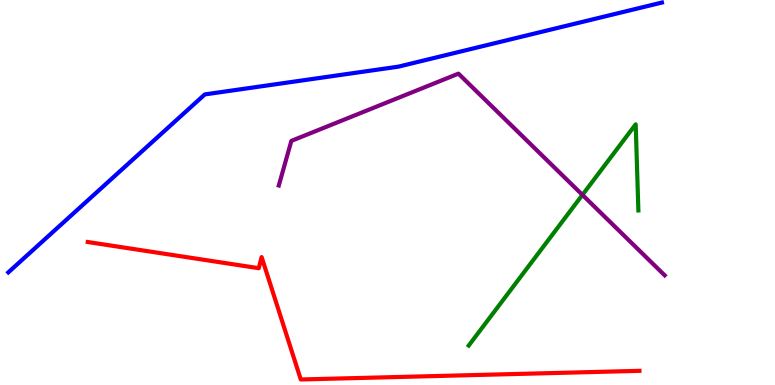[{'lines': ['blue', 'red'], 'intersections': []}, {'lines': ['green', 'red'], 'intersections': []}, {'lines': ['purple', 'red'], 'intersections': []}, {'lines': ['blue', 'green'], 'intersections': []}, {'lines': ['blue', 'purple'], 'intersections': []}, {'lines': ['green', 'purple'], 'intersections': [{'x': 7.52, 'y': 4.94}]}]